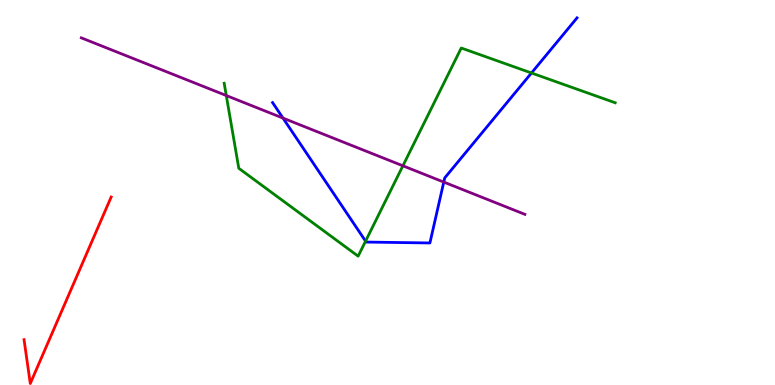[{'lines': ['blue', 'red'], 'intersections': []}, {'lines': ['green', 'red'], 'intersections': []}, {'lines': ['purple', 'red'], 'intersections': []}, {'lines': ['blue', 'green'], 'intersections': [{'x': 4.72, 'y': 3.74}, {'x': 6.86, 'y': 8.1}]}, {'lines': ['blue', 'purple'], 'intersections': [{'x': 3.65, 'y': 6.93}, {'x': 5.73, 'y': 5.27}]}, {'lines': ['green', 'purple'], 'intersections': [{'x': 2.92, 'y': 7.52}, {'x': 5.2, 'y': 5.69}]}]